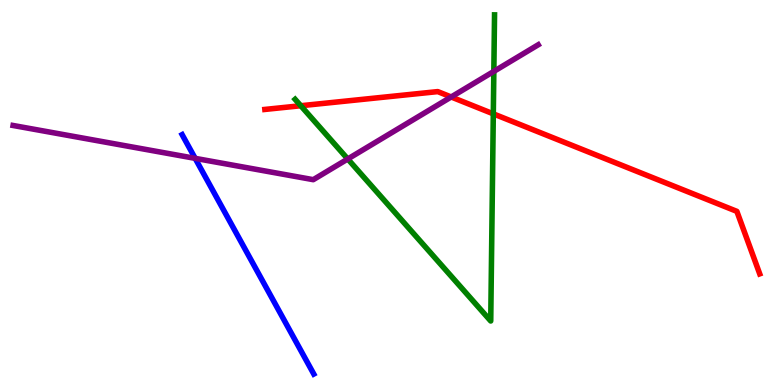[{'lines': ['blue', 'red'], 'intersections': []}, {'lines': ['green', 'red'], 'intersections': [{'x': 3.88, 'y': 7.25}, {'x': 6.37, 'y': 7.04}]}, {'lines': ['purple', 'red'], 'intersections': [{'x': 5.82, 'y': 7.48}]}, {'lines': ['blue', 'green'], 'intersections': []}, {'lines': ['blue', 'purple'], 'intersections': [{'x': 2.52, 'y': 5.89}]}, {'lines': ['green', 'purple'], 'intersections': [{'x': 4.49, 'y': 5.87}, {'x': 6.37, 'y': 8.15}]}]